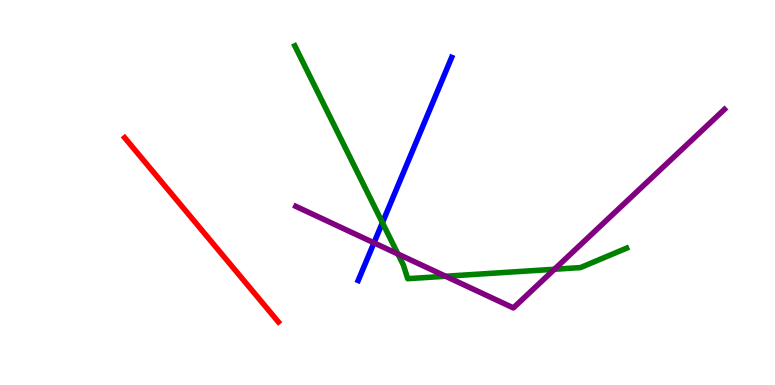[{'lines': ['blue', 'red'], 'intersections': []}, {'lines': ['green', 'red'], 'intersections': []}, {'lines': ['purple', 'red'], 'intersections': []}, {'lines': ['blue', 'green'], 'intersections': [{'x': 4.93, 'y': 4.22}]}, {'lines': ['blue', 'purple'], 'intersections': [{'x': 4.83, 'y': 3.69}]}, {'lines': ['green', 'purple'], 'intersections': [{'x': 5.13, 'y': 3.4}, {'x': 5.75, 'y': 2.82}, {'x': 7.15, 'y': 3.01}]}]